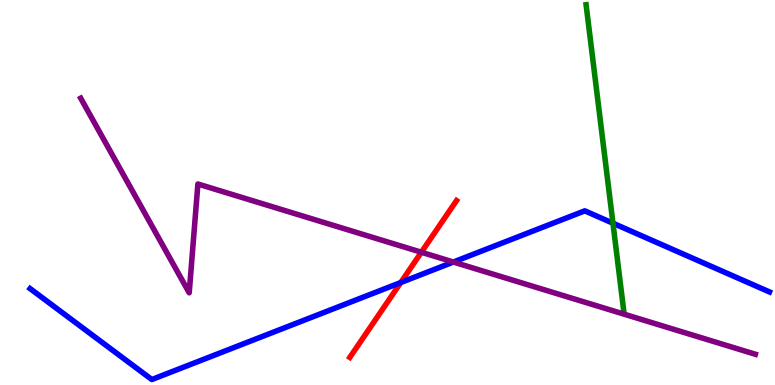[{'lines': ['blue', 'red'], 'intersections': [{'x': 5.17, 'y': 2.66}]}, {'lines': ['green', 'red'], 'intersections': []}, {'lines': ['purple', 'red'], 'intersections': [{'x': 5.44, 'y': 3.45}]}, {'lines': ['blue', 'green'], 'intersections': [{'x': 7.91, 'y': 4.2}]}, {'lines': ['blue', 'purple'], 'intersections': [{'x': 5.85, 'y': 3.19}]}, {'lines': ['green', 'purple'], 'intersections': []}]